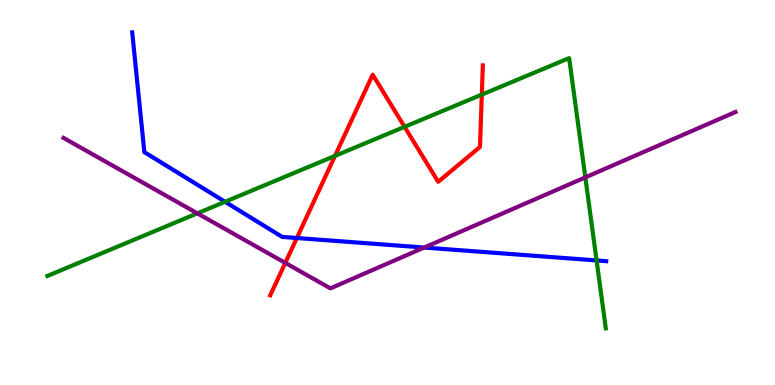[{'lines': ['blue', 'red'], 'intersections': [{'x': 3.83, 'y': 3.82}]}, {'lines': ['green', 'red'], 'intersections': [{'x': 4.32, 'y': 5.95}, {'x': 5.22, 'y': 6.71}, {'x': 6.22, 'y': 7.54}]}, {'lines': ['purple', 'red'], 'intersections': [{'x': 3.68, 'y': 3.17}]}, {'lines': ['blue', 'green'], 'intersections': [{'x': 2.9, 'y': 4.76}, {'x': 7.7, 'y': 3.24}]}, {'lines': ['blue', 'purple'], 'intersections': [{'x': 5.47, 'y': 3.57}]}, {'lines': ['green', 'purple'], 'intersections': [{'x': 2.55, 'y': 4.46}, {'x': 7.55, 'y': 5.39}]}]